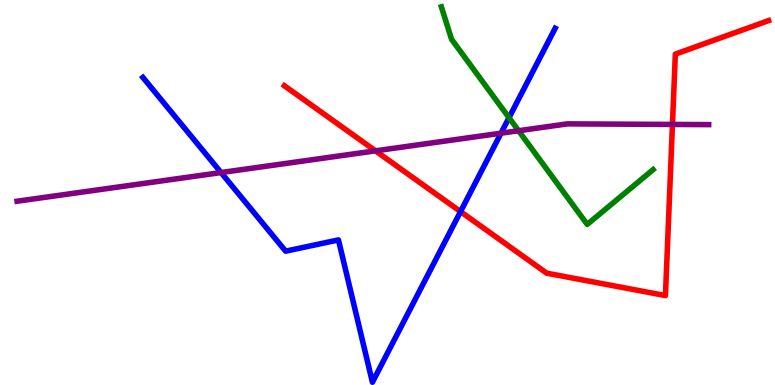[{'lines': ['blue', 'red'], 'intersections': [{'x': 5.94, 'y': 4.5}]}, {'lines': ['green', 'red'], 'intersections': []}, {'lines': ['purple', 'red'], 'intersections': [{'x': 4.84, 'y': 6.08}, {'x': 8.68, 'y': 6.77}]}, {'lines': ['blue', 'green'], 'intersections': [{'x': 6.57, 'y': 6.94}]}, {'lines': ['blue', 'purple'], 'intersections': [{'x': 2.85, 'y': 5.52}, {'x': 6.46, 'y': 6.54}]}, {'lines': ['green', 'purple'], 'intersections': [{'x': 6.69, 'y': 6.6}]}]